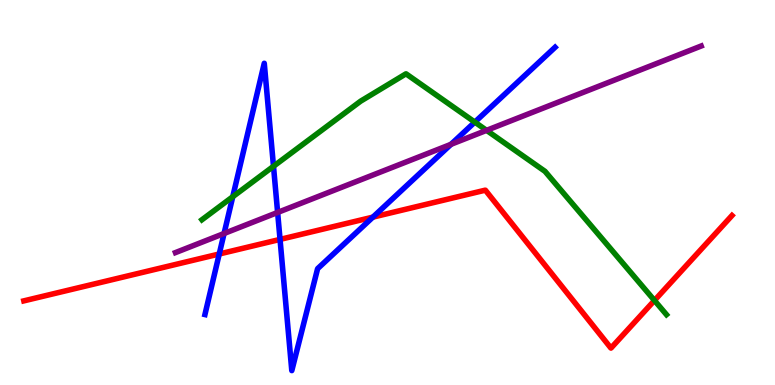[{'lines': ['blue', 'red'], 'intersections': [{'x': 2.83, 'y': 3.4}, {'x': 3.61, 'y': 3.78}, {'x': 4.81, 'y': 4.36}]}, {'lines': ['green', 'red'], 'intersections': [{'x': 8.44, 'y': 2.2}]}, {'lines': ['purple', 'red'], 'intersections': []}, {'lines': ['blue', 'green'], 'intersections': [{'x': 3.0, 'y': 4.89}, {'x': 3.53, 'y': 5.68}, {'x': 6.13, 'y': 6.83}]}, {'lines': ['blue', 'purple'], 'intersections': [{'x': 2.89, 'y': 3.94}, {'x': 3.58, 'y': 4.48}, {'x': 5.82, 'y': 6.25}]}, {'lines': ['green', 'purple'], 'intersections': [{'x': 6.28, 'y': 6.61}]}]